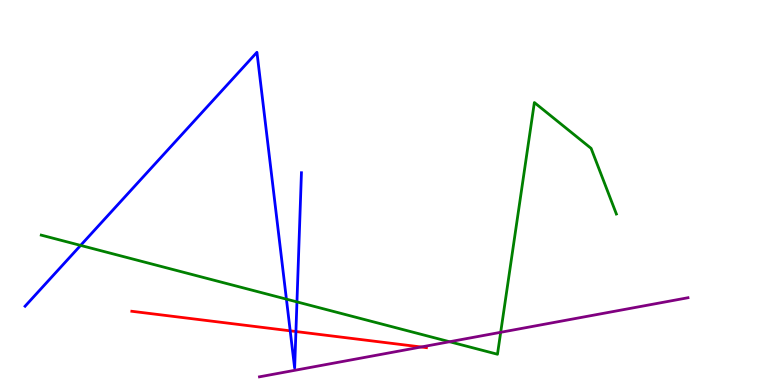[{'lines': ['blue', 'red'], 'intersections': [{'x': 3.74, 'y': 1.41}, {'x': 3.82, 'y': 1.39}]}, {'lines': ['green', 'red'], 'intersections': []}, {'lines': ['purple', 'red'], 'intersections': [{'x': 5.43, 'y': 0.987}]}, {'lines': ['blue', 'green'], 'intersections': [{'x': 1.04, 'y': 3.63}, {'x': 3.7, 'y': 2.23}, {'x': 3.83, 'y': 2.16}]}, {'lines': ['blue', 'purple'], 'intersections': []}, {'lines': ['green', 'purple'], 'intersections': [{'x': 5.8, 'y': 1.12}, {'x': 6.46, 'y': 1.37}]}]